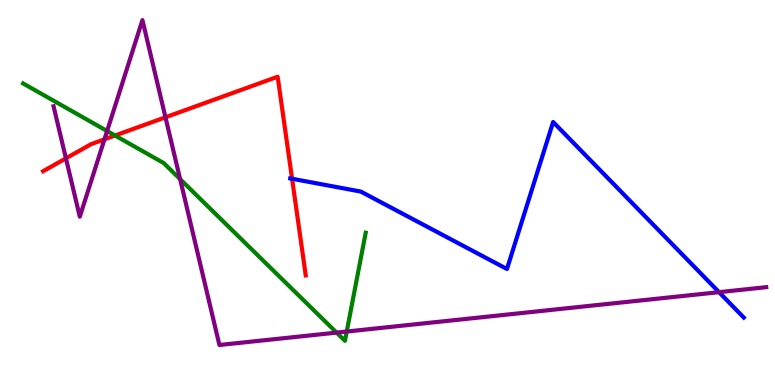[{'lines': ['blue', 'red'], 'intersections': [{'x': 3.77, 'y': 5.36}]}, {'lines': ['green', 'red'], 'intersections': [{'x': 1.48, 'y': 6.48}]}, {'lines': ['purple', 'red'], 'intersections': [{'x': 0.851, 'y': 5.89}, {'x': 1.35, 'y': 6.38}, {'x': 2.14, 'y': 6.95}]}, {'lines': ['blue', 'green'], 'intersections': []}, {'lines': ['blue', 'purple'], 'intersections': [{'x': 9.28, 'y': 2.41}]}, {'lines': ['green', 'purple'], 'intersections': [{'x': 1.38, 'y': 6.6}, {'x': 2.32, 'y': 5.35}, {'x': 4.34, 'y': 1.36}, {'x': 4.47, 'y': 1.39}]}]